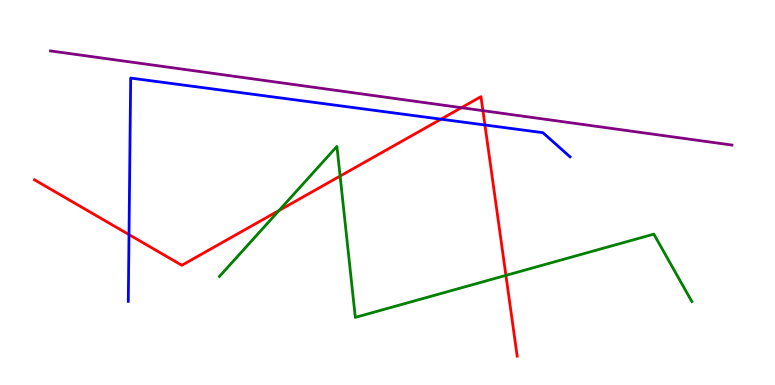[{'lines': ['blue', 'red'], 'intersections': [{'x': 1.66, 'y': 3.91}, {'x': 5.69, 'y': 6.9}, {'x': 6.26, 'y': 6.75}]}, {'lines': ['green', 'red'], 'intersections': [{'x': 3.6, 'y': 4.53}, {'x': 4.39, 'y': 5.43}, {'x': 6.53, 'y': 2.85}]}, {'lines': ['purple', 'red'], 'intersections': [{'x': 5.95, 'y': 7.2}, {'x': 6.23, 'y': 7.13}]}, {'lines': ['blue', 'green'], 'intersections': []}, {'lines': ['blue', 'purple'], 'intersections': []}, {'lines': ['green', 'purple'], 'intersections': []}]